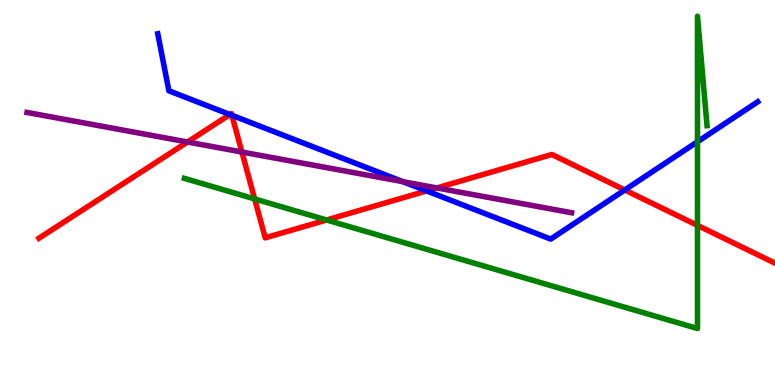[{'lines': ['blue', 'red'], 'intersections': [{'x': 2.97, 'y': 7.03}, {'x': 2.99, 'y': 7.01}, {'x': 5.51, 'y': 5.04}, {'x': 8.06, 'y': 5.07}]}, {'lines': ['green', 'red'], 'intersections': [{'x': 3.29, 'y': 4.83}, {'x': 4.21, 'y': 4.29}, {'x': 9.0, 'y': 4.15}]}, {'lines': ['purple', 'red'], 'intersections': [{'x': 2.42, 'y': 6.31}, {'x': 3.12, 'y': 6.05}, {'x': 5.64, 'y': 5.12}]}, {'lines': ['blue', 'green'], 'intersections': [{'x': 9.0, 'y': 6.32}]}, {'lines': ['blue', 'purple'], 'intersections': [{'x': 5.2, 'y': 5.28}]}, {'lines': ['green', 'purple'], 'intersections': []}]